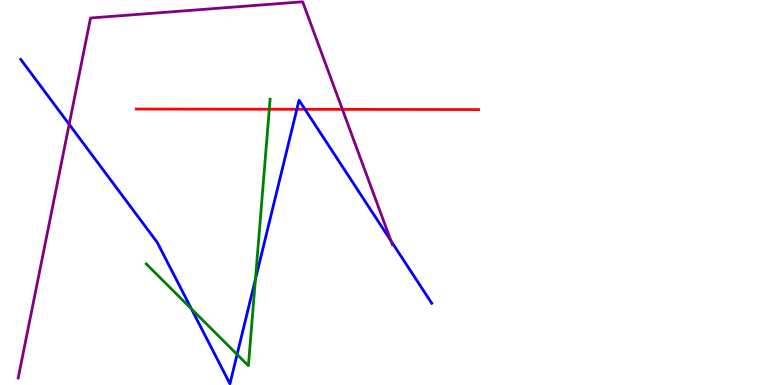[{'lines': ['blue', 'red'], 'intersections': [{'x': 3.83, 'y': 7.16}, {'x': 3.94, 'y': 7.16}]}, {'lines': ['green', 'red'], 'intersections': [{'x': 3.47, 'y': 7.16}]}, {'lines': ['purple', 'red'], 'intersections': [{'x': 4.42, 'y': 7.16}]}, {'lines': ['blue', 'green'], 'intersections': [{'x': 2.47, 'y': 1.97}, {'x': 3.06, 'y': 0.794}, {'x': 3.3, 'y': 2.75}]}, {'lines': ['blue', 'purple'], 'intersections': [{'x': 0.892, 'y': 6.77}, {'x': 5.04, 'y': 3.74}]}, {'lines': ['green', 'purple'], 'intersections': []}]